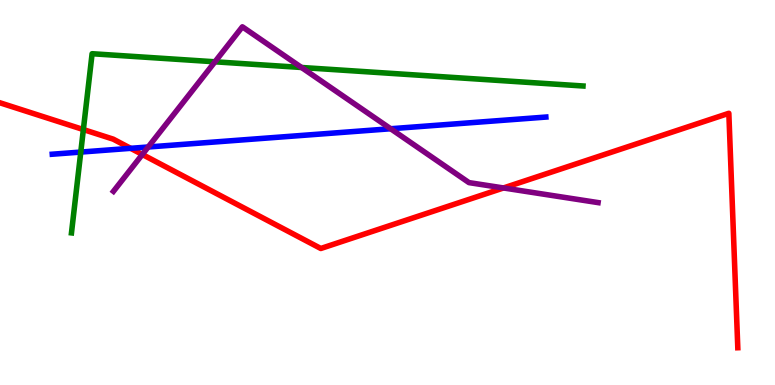[{'lines': ['blue', 'red'], 'intersections': [{'x': 1.69, 'y': 6.15}]}, {'lines': ['green', 'red'], 'intersections': [{'x': 1.08, 'y': 6.63}]}, {'lines': ['purple', 'red'], 'intersections': [{'x': 1.84, 'y': 5.99}, {'x': 6.5, 'y': 5.12}]}, {'lines': ['blue', 'green'], 'intersections': [{'x': 1.04, 'y': 6.05}]}, {'lines': ['blue', 'purple'], 'intersections': [{'x': 1.91, 'y': 6.18}, {'x': 5.04, 'y': 6.66}]}, {'lines': ['green', 'purple'], 'intersections': [{'x': 2.77, 'y': 8.39}, {'x': 3.89, 'y': 8.25}]}]